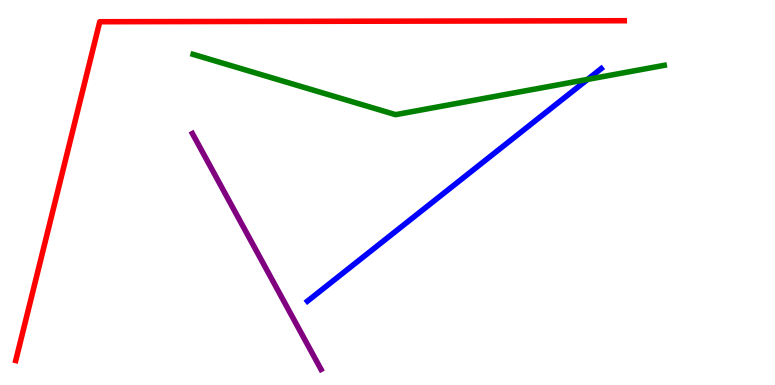[{'lines': ['blue', 'red'], 'intersections': []}, {'lines': ['green', 'red'], 'intersections': []}, {'lines': ['purple', 'red'], 'intersections': []}, {'lines': ['blue', 'green'], 'intersections': [{'x': 7.58, 'y': 7.94}]}, {'lines': ['blue', 'purple'], 'intersections': []}, {'lines': ['green', 'purple'], 'intersections': []}]